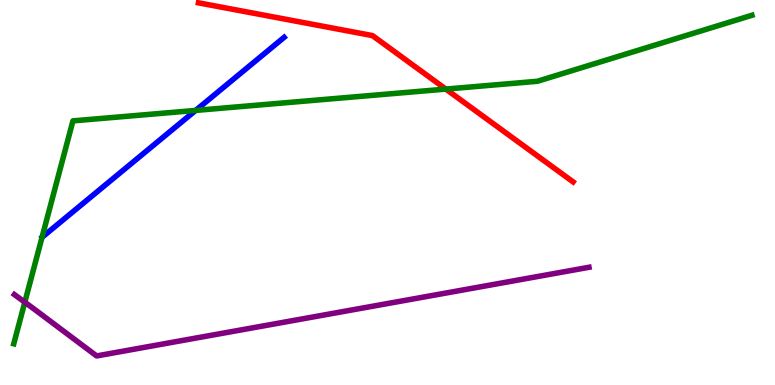[{'lines': ['blue', 'red'], 'intersections': []}, {'lines': ['green', 'red'], 'intersections': [{'x': 5.75, 'y': 7.69}]}, {'lines': ['purple', 'red'], 'intersections': []}, {'lines': ['blue', 'green'], 'intersections': [{'x': 2.52, 'y': 7.13}]}, {'lines': ['blue', 'purple'], 'intersections': []}, {'lines': ['green', 'purple'], 'intersections': [{'x': 0.32, 'y': 2.15}]}]